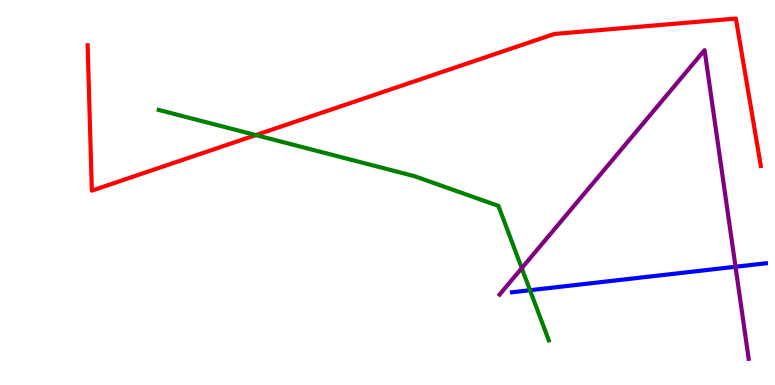[{'lines': ['blue', 'red'], 'intersections': []}, {'lines': ['green', 'red'], 'intersections': [{'x': 3.3, 'y': 6.49}]}, {'lines': ['purple', 'red'], 'intersections': []}, {'lines': ['blue', 'green'], 'intersections': [{'x': 6.84, 'y': 2.46}]}, {'lines': ['blue', 'purple'], 'intersections': [{'x': 9.49, 'y': 3.07}]}, {'lines': ['green', 'purple'], 'intersections': [{'x': 6.73, 'y': 3.03}]}]